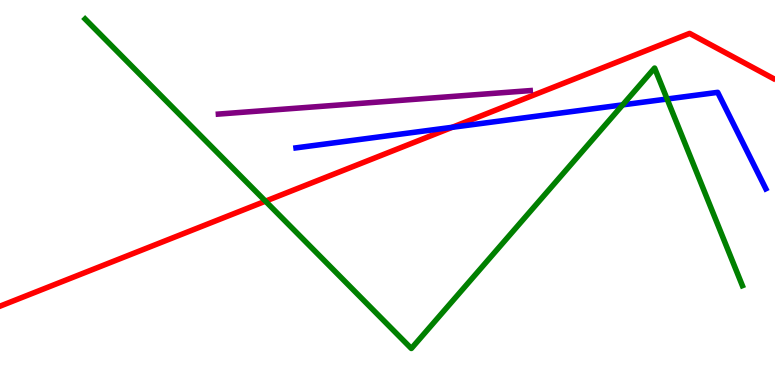[{'lines': ['blue', 'red'], 'intersections': [{'x': 5.84, 'y': 6.69}]}, {'lines': ['green', 'red'], 'intersections': [{'x': 3.43, 'y': 4.77}]}, {'lines': ['purple', 'red'], 'intersections': []}, {'lines': ['blue', 'green'], 'intersections': [{'x': 8.03, 'y': 7.28}, {'x': 8.61, 'y': 7.43}]}, {'lines': ['blue', 'purple'], 'intersections': []}, {'lines': ['green', 'purple'], 'intersections': []}]